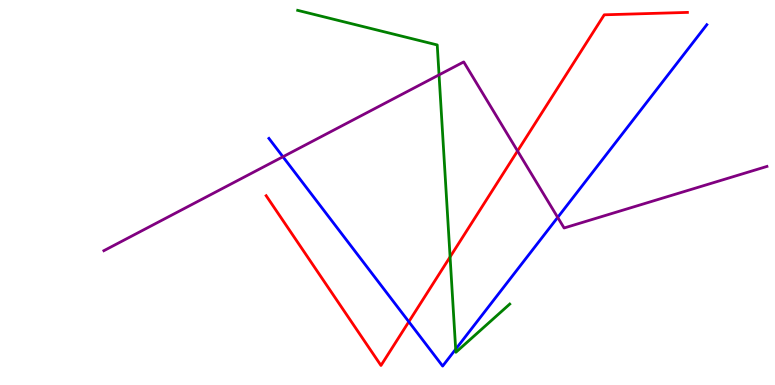[{'lines': ['blue', 'red'], 'intersections': [{'x': 5.28, 'y': 1.64}]}, {'lines': ['green', 'red'], 'intersections': [{'x': 5.81, 'y': 3.33}]}, {'lines': ['purple', 'red'], 'intersections': [{'x': 6.68, 'y': 6.08}]}, {'lines': ['blue', 'green'], 'intersections': [{'x': 5.88, 'y': 0.929}]}, {'lines': ['blue', 'purple'], 'intersections': [{'x': 3.65, 'y': 5.93}, {'x': 7.2, 'y': 4.35}]}, {'lines': ['green', 'purple'], 'intersections': [{'x': 5.67, 'y': 8.06}]}]